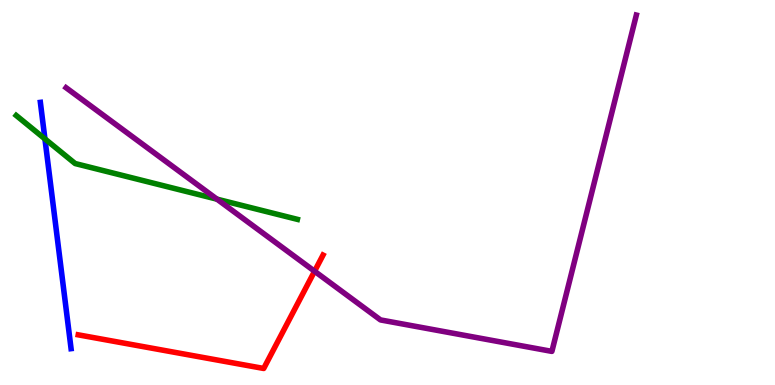[{'lines': ['blue', 'red'], 'intersections': []}, {'lines': ['green', 'red'], 'intersections': []}, {'lines': ['purple', 'red'], 'intersections': [{'x': 4.06, 'y': 2.96}]}, {'lines': ['blue', 'green'], 'intersections': [{'x': 0.58, 'y': 6.39}]}, {'lines': ['blue', 'purple'], 'intersections': []}, {'lines': ['green', 'purple'], 'intersections': [{'x': 2.8, 'y': 4.83}]}]